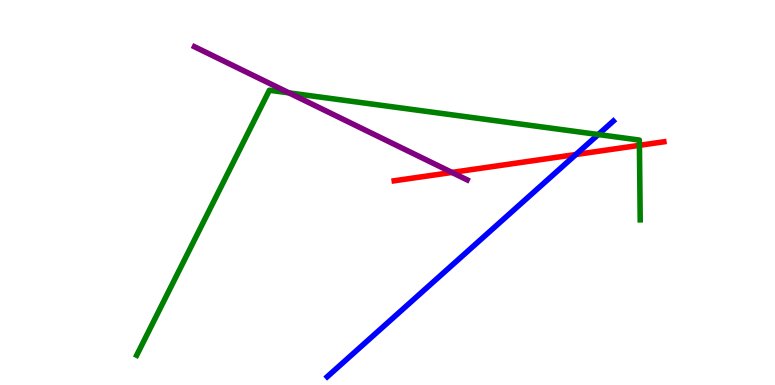[{'lines': ['blue', 'red'], 'intersections': [{'x': 7.43, 'y': 5.99}]}, {'lines': ['green', 'red'], 'intersections': [{'x': 8.25, 'y': 6.23}]}, {'lines': ['purple', 'red'], 'intersections': [{'x': 5.83, 'y': 5.52}]}, {'lines': ['blue', 'green'], 'intersections': [{'x': 7.72, 'y': 6.51}]}, {'lines': ['blue', 'purple'], 'intersections': []}, {'lines': ['green', 'purple'], 'intersections': [{'x': 3.73, 'y': 7.59}]}]